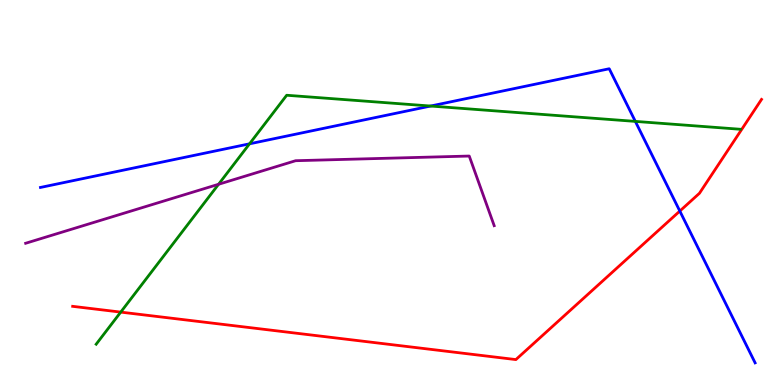[{'lines': ['blue', 'red'], 'intersections': [{'x': 8.77, 'y': 4.52}]}, {'lines': ['green', 'red'], 'intersections': [{'x': 1.56, 'y': 1.89}]}, {'lines': ['purple', 'red'], 'intersections': []}, {'lines': ['blue', 'green'], 'intersections': [{'x': 3.22, 'y': 6.26}, {'x': 5.56, 'y': 7.25}, {'x': 8.2, 'y': 6.85}]}, {'lines': ['blue', 'purple'], 'intersections': []}, {'lines': ['green', 'purple'], 'intersections': [{'x': 2.82, 'y': 5.21}]}]